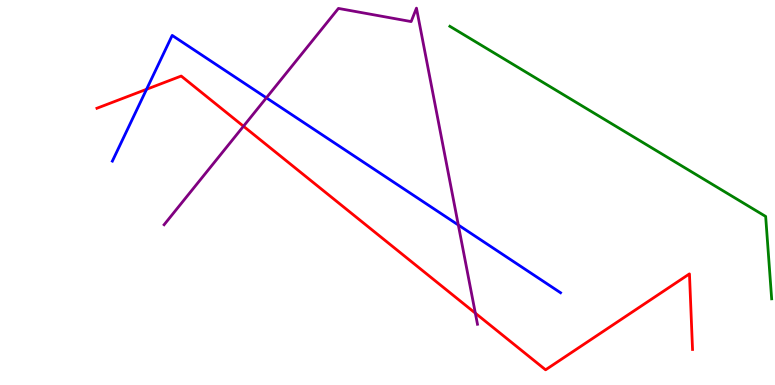[{'lines': ['blue', 'red'], 'intersections': [{'x': 1.89, 'y': 7.68}]}, {'lines': ['green', 'red'], 'intersections': []}, {'lines': ['purple', 'red'], 'intersections': [{'x': 3.14, 'y': 6.72}, {'x': 6.13, 'y': 1.87}]}, {'lines': ['blue', 'green'], 'intersections': []}, {'lines': ['blue', 'purple'], 'intersections': [{'x': 3.44, 'y': 7.46}, {'x': 5.91, 'y': 4.16}]}, {'lines': ['green', 'purple'], 'intersections': []}]